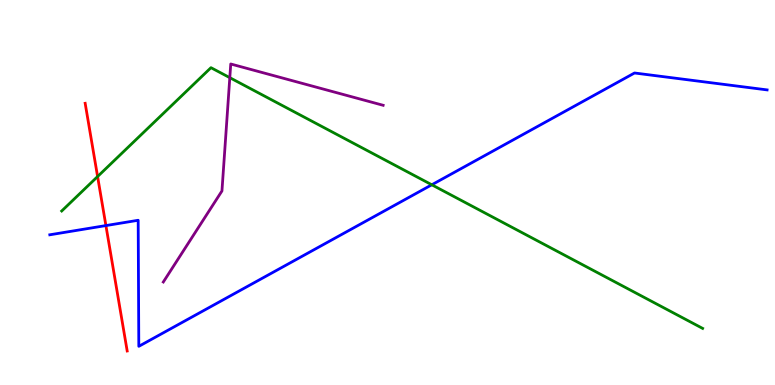[{'lines': ['blue', 'red'], 'intersections': [{'x': 1.37, 'y': 4.14}]}, {'lines': ['green', 'red'], 'intersections': [{'x': 1.26, 'y': 5.41}]}, {'lines': ['purple', 'red'], 'intersections': []}, {'lines': ['blue', 'green'], 'intersections': [{'x': 5.57, 'y': 5.2}]}, {'lines': ['blue', 'purple'], 'intersections': []}, {'lines': ['green', 'purple'], 'intersections': [{'x': 2.97, 'y': 7.98}]}]